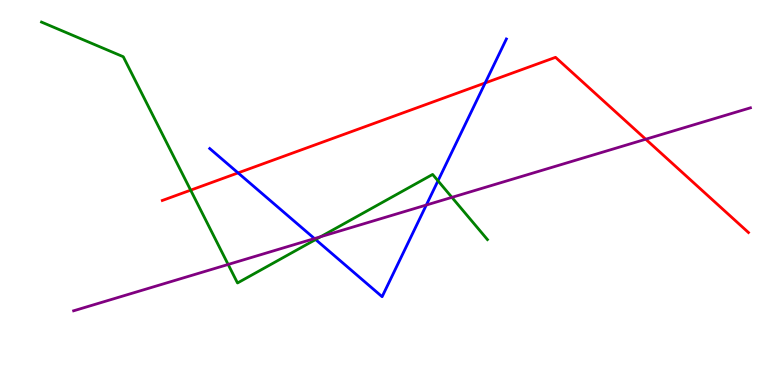[{'lines': ['blue', 'red'], 'intersections': [{'x': 3.07, 'y': 5.51}, {'x': 6.26, 'y': 7.85}]}, {'lines': ['green', 'red'], 'intersections': [{'x': 2.46, 'y': 5.06}]}, {'lines': ['purple', 'red'], 'intersections': [{'x': 8.33, 'y': 6.38}]}, {'lines': ['blue', 'green'], 'intersections': [{'x': 4.07, 'y': 3.78}, {'x': 5.65, 'y': 5.3}]}, {'lines': ['blue', 'purple'], 'intersections': [{'x': 4.06, 'y': 3.8}, {'x': 5.5, 'y': 4.67}]}, {'lines': ['green', 'purple'], 'intersections': [{'x': 2.94, 'y': 3.13}, {'x': 4.14, 'y': 3.85}, {'x': 5.83, 'y': 4.87}]}]